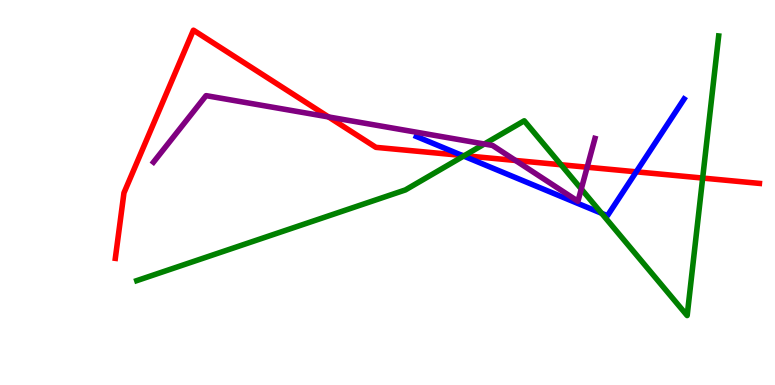[{'lines': ['blue', 'red'], 'intersections': [{'x': 5.96, 'y': 5.96}, {'x': 8.21, 'y': 5.54}]}, {'lines': ['green', 'red'], 'intersections': [{'x': 5.99, 'y': 5.96}, {'x': 7.24, 'y': 5.72}, {'x': 9.07, 'y': 5.37}]}, {'lines': ['purple', 'red'], 'intersections': [{'x': 4.24, 'y': 6.96}, {'x': 6.65, 'y': 5.83}, {'x': 7.58, 'y': 5.66}]}, {'lines': ['blue', 'green'], 'intersections': [{'x': 5.98, 'y': 5.95}, {'x': 7.76, 'y': 4.46}]}, {'lines': ['blue', 'purple'], 'intersections': []}, {'lines': ['green', 'purple'], 'intersections': [{'x': 6.25, 'y': 6.26}, {'x': 7.5, 'y': 5.09}]}]